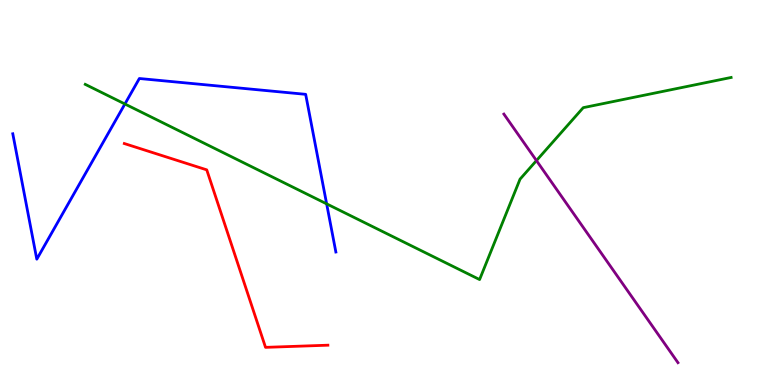[{'lines': ['blue', 'red'], 'intersections': []}, {'lines': ['green', 'red'], 'intersections': []}, {'lines': ['purple', 'red'], 'intersections': []}, {'lines': ['blue', 'green'], 'intersections': [{'x': 1.61, 'y': 7.3}, {'x': 4.21, 'y': 4.71}]}, {'lines': ['blue', 'purple'], 'intersections': []}, {'lines': ['green', 'purple'], 'intersections': [{'x': 6.92, 'y': 5.83}]}]